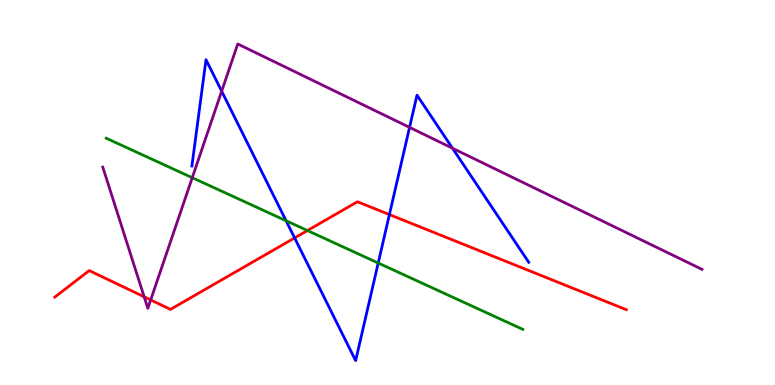[{'lines': ['blue', 'red'], 'intersections': [{'x': 3.8, 'y': 3.82}, {'x': 5.02, 'y': 4.43}]}, {'lines': ['green', 'red'], 'intersections': [{'x': 3.97, 'y': 4.01}]}, {'lines': ['purple', 'red'], 'intersections': [{'x': 1.86, 'y': 2.29}, {'x': 1.94, 'y': 2.21}]}, {'lines': ['blue', 'green'], 'intersections': [{'x': 3.69, 'y': 4.27}, {'x': 4.88, 'y': 3.17}]}, {'lines': ['blue', 'purple'], 'intersections': [{'x': 2.86, 'y': 7.63}, {'x': 5.28, 'y': 6.69}, {'x': 5.84, 'y': 6.15}]}, {'lines': ['green', 'purple'], 'intersections': [{'x': 2.48, 'y': 5.38}]}]